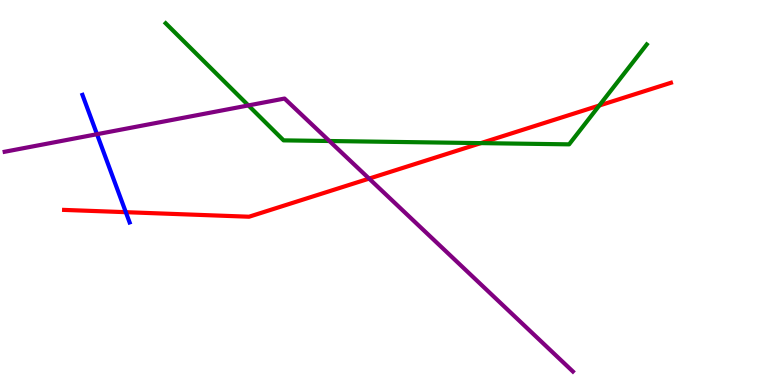[{'lines': ['blue', 'red'], 'intersections': [{'x': 1.62, 'y': 4.49}]}, {'lines': ['green', 'red'], 'intersections': [{'x': 6.2, 'y': 6.28}, {'x': 7.73, 'y': 7.26}]}, {'lines': ['purple', 'red'], 'intersections': [{'x': 4.76, 'y': 5.36}]}, {'lines': ['blue', 'green'], 'intersections': []}, {'lines': ['blue', 'purple'], 'intersections': [{'x': 1.25, 'y': 6.51}]}, {'lines': ['green', 'purple'], 'intersections': [{'x': 3.21, 'y': 7.26}, {'x': 4.25, 'y': 6.34}]}]